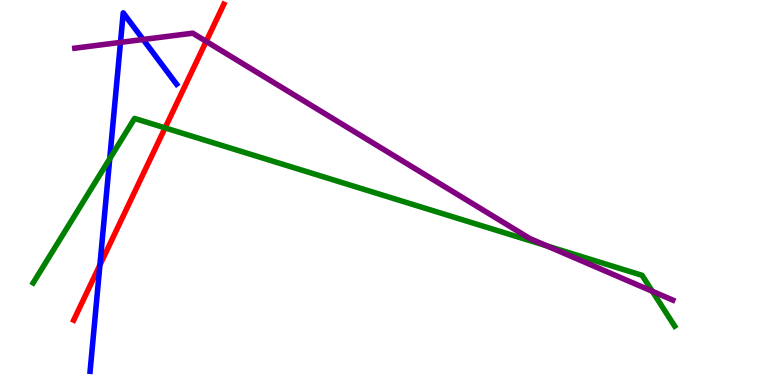[{'lines': ['blue', 'red'], 'intersections': [{'x': 1.29, 'y': 3.12}]}, {'lines': ['green', 'red'], 'intersections': [{'x': 2.13, 'y': 6.68}]}, {'lines': ['purple', 'red'], 'intersections': [{'x': 2.66, 'y': 8.93}]}, {'lines': ['blue', 'green'], 'intersections': [{'x': 1.42, 'y': 5.88}]}, {'lines': ['blue', 'purple'], 'intersections': [{'x': 1.55, 'y': 8.9}, {'x': 1.85, 'y': 8.97}]}, {'lines': ['green', 'purple'], 'intersections': [{'x': 7.06, 'y': 3.61}, {'x': 8.42, 'y': 2.43}]}]